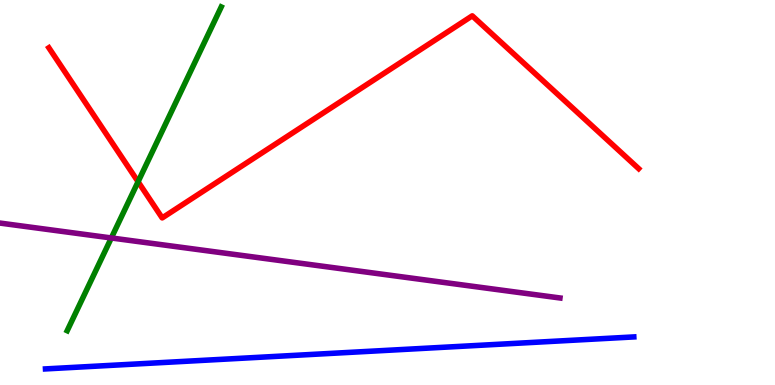[{'lines': ['blue', 'red'], 'intersections': []}, {'lines': ['green', 'red'], 'intersections': [{'x': 1.78, 'y': 5.28}]}, {'lines': ['purple', 'red'], 'intersections': []}, {'lines': ['blue', 'green'], 'intersections': []}, {'lines': ['blue', 'purple'], 'intersections': []}, {'lines': ['green', 'purple'], 'intersections': [{'x': 1.44, 'y': 3.82}]}]